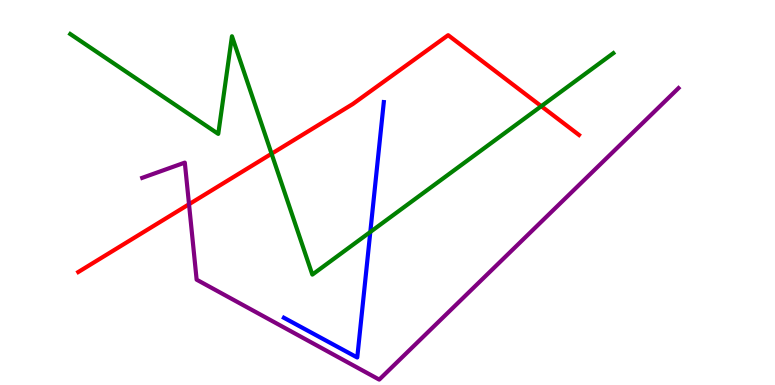[{'lines': ['blue', 'red'], 'intersections': []}, {'lines': ['green', 'red'], 'intersections': [{'x': 3.5, 'y': 6.01}, {'x': 6.98, 'y': 7.24}]}, {'lines': ['purple', 'red'], 'intersections': [{'x': 2.44, 'y': 4.69}]}, {'lines': ['blue', 'green'], 'intersections': [{'x': 4.78, 'y': 3.97}]}, {'lines': ['blue', 'purple'], 'intersections': []}, {'lines': ['green', 'purple'], 'intersections': []}]